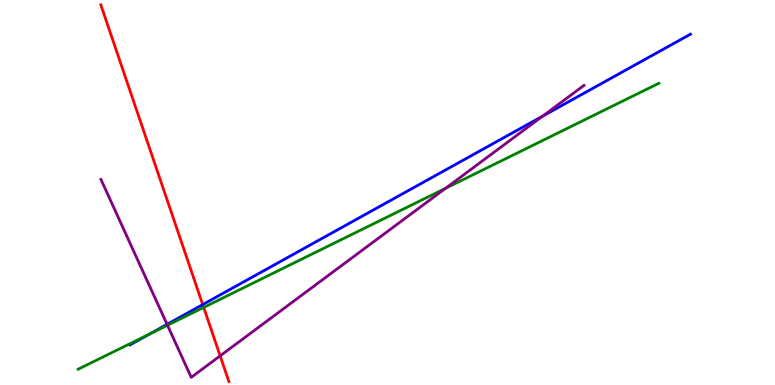[{'lines': ['blue', 'red'], 'intersections': [{'x': 2.62, 'y': 2.09}]}, {'lines': ['green', 'red'], 'intersections': [{'x': 2.63, 'y': 2.02}]}, {'lines': ['purple', 'red'], 'intersections': [{'x': 2.84, 'y': 0.757}]}, {'lines': ['blue', 'green'], 'intersections': [{'x': 1.93, 'y': 1.32}]}, {'lines': ['blue', 'purple'], 'intersections': [{'x': 2.16, 'y': 1.58}, {'x': 7.0, 'y': 6.98}]}, {'lines': ['green', 'purple'], 'intersections': [{'x': 2.16, 'y': 1.55}, {'x': 5.75, 'y': 5.11}]}]